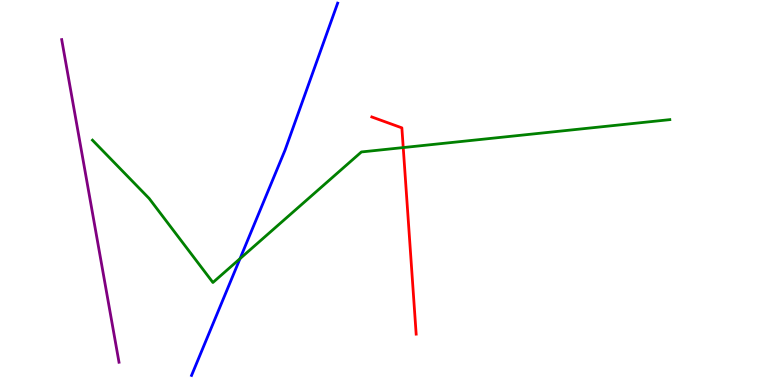[{'lines': ['blue', 'red'], 'intersections': []}, {'lines': ['green', 'red'], 'intersections': [{'x': 5.2, 'y': 6.17}]}, {'lines': ['purple', 'red'], 'intersections': []}, {'lines': ['blue', 'green'], 'intersections': [{'x': 3.1, 'y': 3.28}]}, {'lines': ['blue', 'purple'], 'intersections': []}, {'lines': ['green', 'purple'], 'intersections': []}]